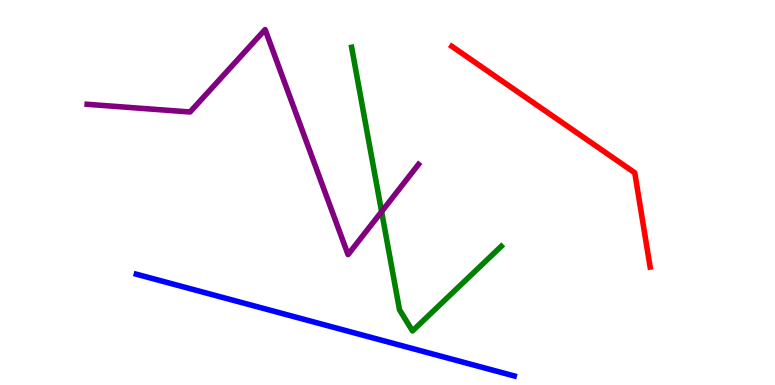[{'lines': ['blue', 'red'], 'intersections': []}, {'lines': ['green', 'red'], 'intersections': []}, {'lines': ['purple', 'red'], 'intersections': []}, {'lines': ['blue', 'green'], 'intersections': []}, {'lines': ['blue', 'purple'], 'intersections': []}, {'lines': ['green', 'purple'], 'intersections': [{'x': 4.92, 'y': 4.5}]}]